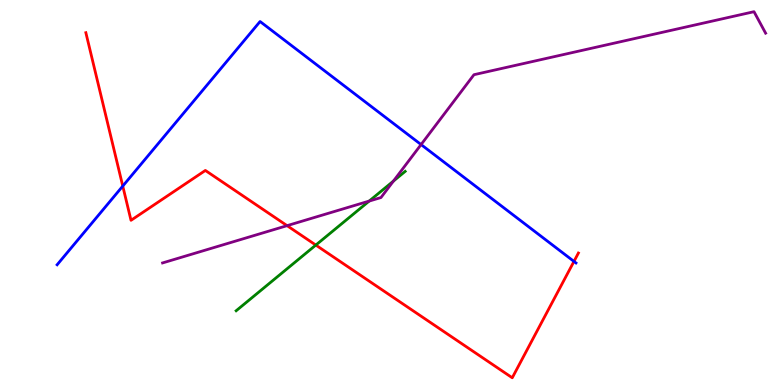[{'lines': ['blue', 'red'], 'intersections': [{'x': 1.58, 'y': 5.17}, {'x': 7.41, 'y': 3.21}]}, {'lines': ['green', 'red'], 'intersections': [{'x': 4.08, 'y': 3.63}]}, {'lines': ['purple', 'red'], 'intersections': [{'x': 3.7, 'y': 4.14}]}, {'lines': ['blue', 'green'], 'intersections': []}, {'lines': ['blue', 'purple'], 'intersections': [{'x': 5.43, 'y': 6.25}]}, {'lines': ['green', 'purple'], 'intersections': [{'x': 4.76, 'y': 4.78}, {'x': 5.08, 'y': 5.3}]}]